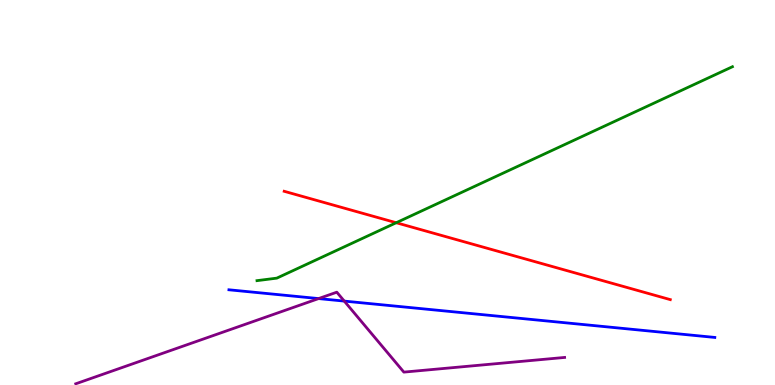[{'lines': ['blue', 'red'], 'intersections': []}, {'lines': ['green', 'red'], 'intersections': [{'x': 5.11, 'y': 4.21}]}, {'lines': ['purple', 'red'], 'intersections': []}, {'lines': ['blue', 'green'], 'intersections': []}, {'lines': ['blue', 'purple'], 'intersections': [{'x': 4.11, 'y': 2.24}, {'x': 4.44, 'y': 2.18}]}, {'lines': ['green', 'purple'], 'intersections': []}]